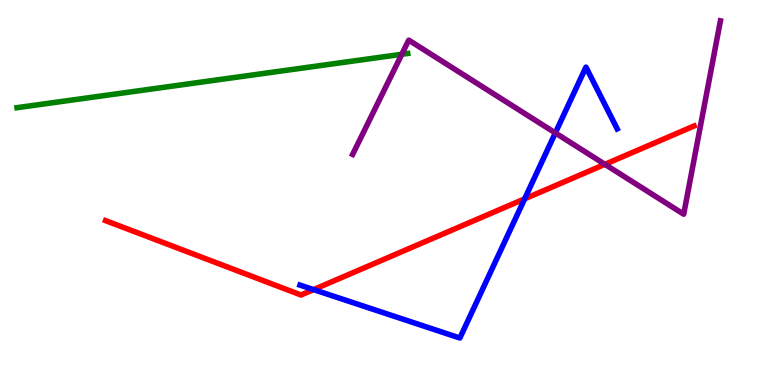[{'lines': ['blue', 'red'], 'intersections': [{'x': 4.05, 'y': 2.48}, {'x': 6.77, 'y': 4.84}]}, {'lines': ['green', 'red'], 'intersections': []}, {'lines': ['purple', 'red'], 'intersections': [{'x': 7.81, 'y': 5.73}]}, {'lines': ['blue', 'green'], 'intersections': []}, {'lines': ['blue', 'purple'], 'intersections': [{'x': 7.17, 'y': 6.55}]}, {'lines': ['green', 'purple'], 'intersections': [{'x': 5.18, 'y': 8.59}]}]